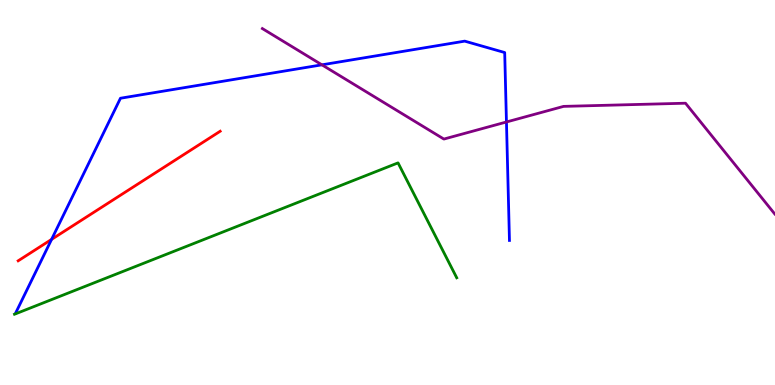[{'lines': ['blue', 'red'], 'intersections': [{'x': 0.666, 'y': 3.78}]}, {'lines': ['green', 'red'], 'intersections': []}, {'lines': ['purple', 'red'], 'intersections': []}, {'lines': ['blue', 'green'], 'intersections': []}, {'lines': ['blue', 'purple'], 'intersections': [{'x': 4.15, 'y': 8.32}, {'x': 6.53, 'y': 6.83}]}, {'lines': ['green', 'purple'], 'intersections': []}]